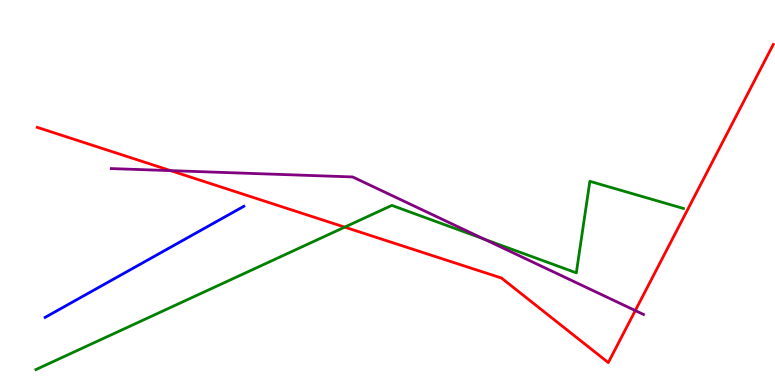[{'lines': ['blue', 'red'], 'intersections': []}, {'lines': ['green', 'red'], 'intersections': [{'x': 4.45, 'y': 4.1}]}, {'lines': ['purple', 'red'], 'intersections': [{'x': 2.2, 'y': 5.57}, {'x': 8.2, 'y': 1.93}]}, {'lines': ['blue', 'green'], 'intersections': []}, {'lines': ['blue', 'purple'], 'intersections': []}, {'lines': ['green', 'purple'], 'intersections': [{'x': 6.25, 'y': 3.79}]}]